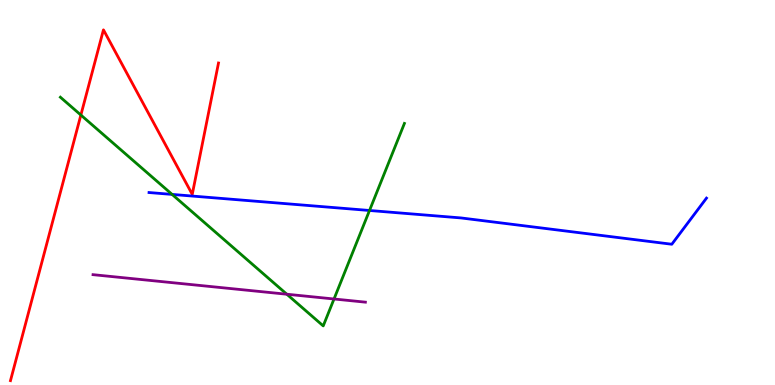[{'lines': ['blue', 'red'], 'intersections': []}, {'lines': ['green', 'red'], 'intersections': [{'x': 1.04, 'y': 7.01}]}, {'lines': ['purple', 'red'], 'intersections': []}, {'lines': ['blue', 'green'], 'intersections': [{'x': 2.22, 'y': 4.95}, {'x': 4.77, 'y': 4.53}]}, {'lines': ['blue', 'purple'], 'intersections': []}, {'lines': ['green', 'purple'], 'intersections': [{'x': 3.7, 'y': 2.36}, {'x': 4.31, 'y': 2.23}]}]